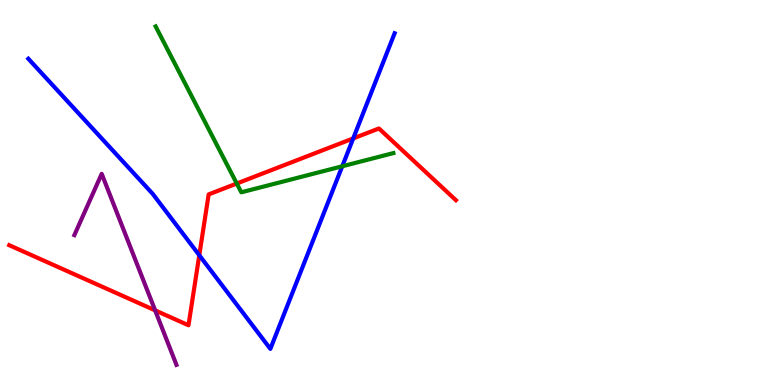[{'lines': ['blue', 'red'], 'intersections': [{'x': 2.57, 'y': 3.37}, {'x': 4.56, 'y': 6.4}]}, {'lines': ['green', 'red'], 'intersections': [{'x': 3.06, 'y': 5.23}]}, {'lines': ['purple', 'red'], 'intersections': [{'x': 2.0, 'y': 1.94}]}, {'lines': ['blue', 'green'], 'intersections': [{'x': 4.42, 'y': 5.68}]}, {'lines': ['blue', 'purple'], 'intersections': []}, {'lines': ['green', 'purple'], 'intersections': []}]